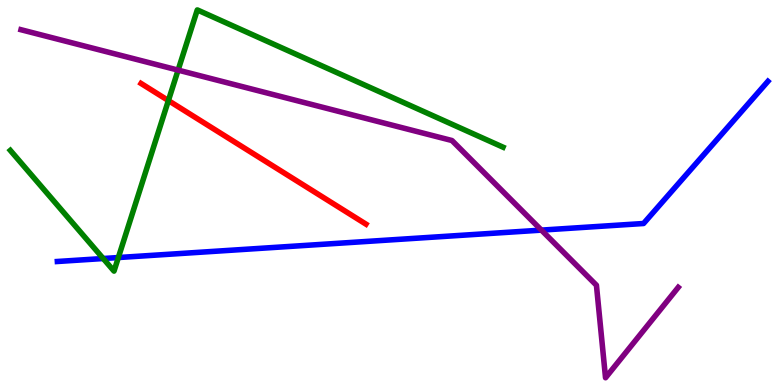[{'lines': ['blue', 'red'], 'intersections': []}, {'lines': ['green', 'red'], 'intersections': [{'x': 2.17, 'y': 7.39}]}, {'lines': ['purple', 'red'], 'intersections': []}, {'lines': ['blue', 'green'], 'intersections': [{'x': 1.33, 'y': 3.29}, {'x': 1.53, 'y': 3.31}]}, {'lines': ['blue', 'purple'], 'intersections': [{'x': 6.99, 'y': 4.02}]}, {'lines': ['green', 'purple'], 'intersections': [{'x': 2.3, 'y': 8.18}]}]